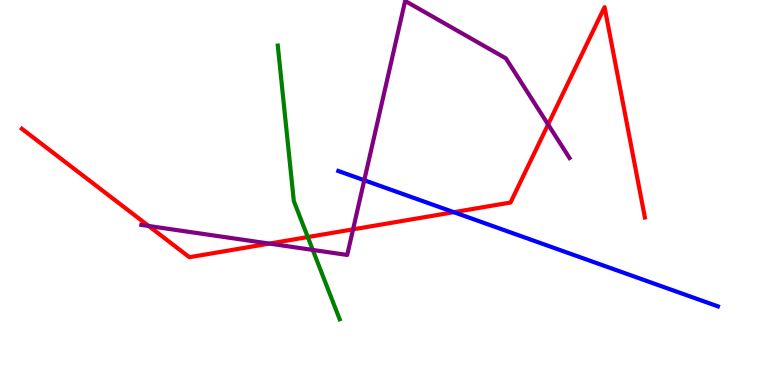[{'lines': ['blue', 'red'], 'intersections': [{'x': 5.86, 'y': 4.49}]}, {'lines': ['green', 'red'], 'intersections': [{'x': 3.97, 'y': 3.84}]}, {'lines': ['purple', 'red'], 'intersections': [{'x': 1.92, 'y': 4.13}, {'x': 3.48, 'y': 3.67}, {'x': 4.56, 'y': 4.04}, {'x': 7.07, 'y': 6.77}]}, {'lines': ['blue', 'green'], 'intersections': []}, {'lines': ['blue', 'purple'], 'intersections': [{'x': 4.7, 'y': 5.32}]}, {'lines': ['green', 'purple'], 'intersections': [{'x': 4.04, 'y': 3.51}]}]